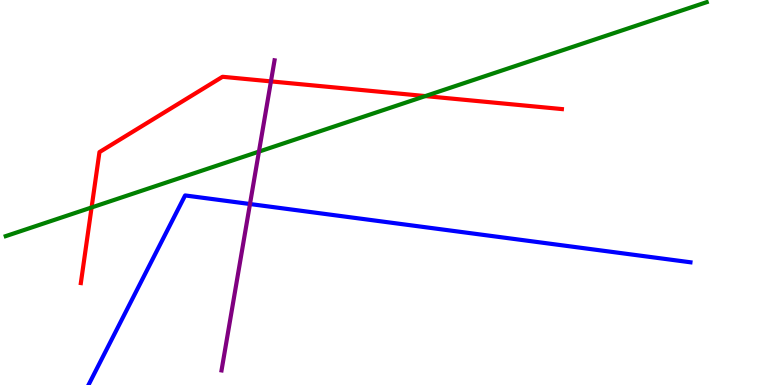[{'lines': ['blue', 'red'], 'intersections': []}, {'lines': ['green', 'red'], 'intersections': [{'x': 1.18, 'y': 4.61}, {'x': 5.49, 'y': 7.5}]}, {'lines': ['purple', 'red'], 'intersections': [{'x': 3.5, 'y': 7.89}]}, {'lines': ['blue', 'green'], 'intersections': []}, {'lines': ['blue', 'purple'], 'intersections': [{'x': 3.23, 'y': 4.7}]}, {'lines': ['green', 'purple'], 'intersections': [{'x': 3.34, 'y': 6.06}]}]